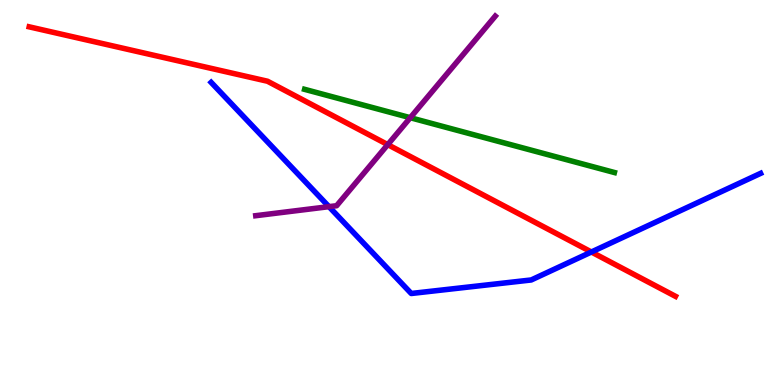[{'lines': ['blue', 'red'], 'intersections': [{'x': 7.63, 'y': 3.45}]}, {'lines': ['green', 'red'], 'intersections': []}, {'lines': ['purple', 'red'], 'intersections': [{'x': 5.0, 'y': 6.24}]}, {'lines': ['blue', 'green'], 'intersections': []}, {'lines': ['blue', 'purple'], 'intersections': [{'x': 4.24, 'y': 4.63}]}, {'lines': ['green', 'purple'], 'intersections': [{'x': 5.29, 'y': 6.94}]}]